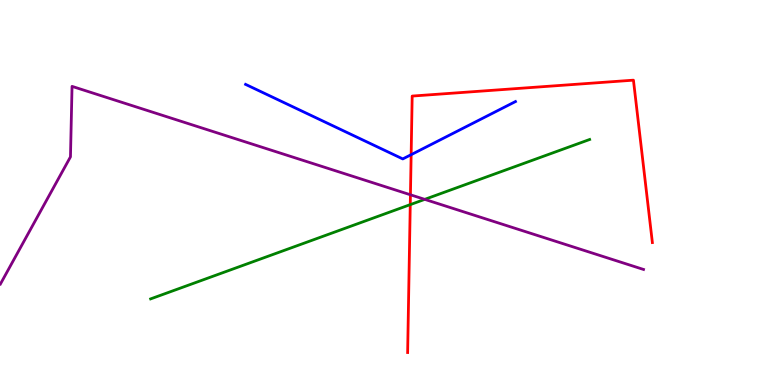[{'lines': ['blue', 'red'], 'intersections': [{'x': 5.31, 'y': 5.98}]}, {'lines': ['green', 'red'], 'intersections': [{'x': 5.29, 'y': 4.69}]}, {'lines': ['purple', 'red'], 'intersections': [{'x': 5.3, 'y': 4.94}]}, {'lines': ['blue', 'green'], 'intersections': []}, {'lines': ['blue', 'purple'], 'intersections': []}, {'lines': ['green', 'purple'], 'intersections': [{'x': 5.48, 'y': 4.82}]}]